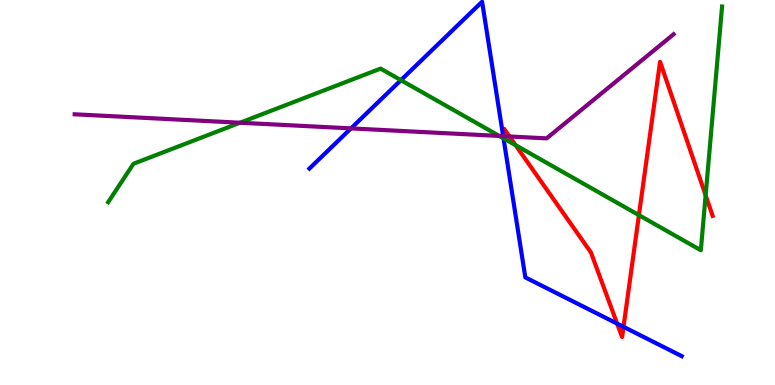[{'lines': ['blue', 'red'], 'intersections': [{'x': 7.96, 'y': 1.59}, {'x': 8.05, 'y': 1.51}]}, {'lines': ['green', 'red'], 'intersections': [{'x': 6.65, 'y': 6.23}, {'x': 8.24, 'y': 4.41}, {'x': 9.1, 'y': 4.93}]}, {'lines': ['purple', 'red'], 'intersections': [{'x': 6.57, 'y': 6.46}]}, {'lines': ['blue', 'green'], 'intersections': [{'x': 5.17, 'y': 7.92}, {'x': 6.5, 'y': 6.41}]}, {'lines': ['blue', 'purple'], 'intersections': [{'x': 4.53, 'y': 6.67}, {'x': 6.49, 'y': 6.46}]}, {'lines': ['green', 'purple'], 'intersections': [{'x': 3.1, 'y': 6.81}, {'x': 6.44, 'y': 6.47}]}]